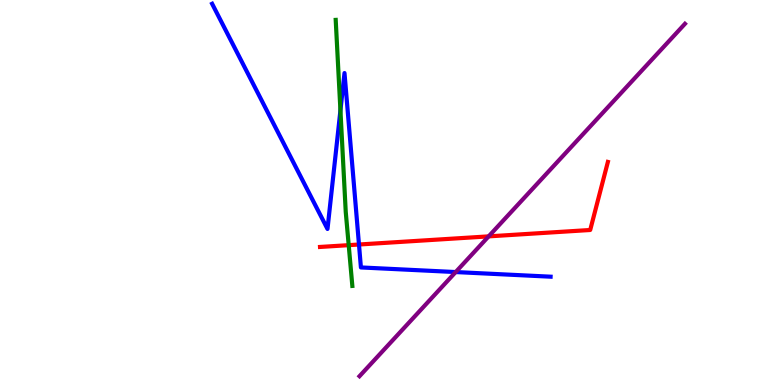[{'lines': ['blue', 'red'], 'intersections': [{'x': 4.63, 'y': 3.65}]}, {'lines': ['green', 'red'], 'intersections': [{'x': 4.5, 'y': 3.63}]}, {'lines': ['purple', 'red'], 'intersections': [{'x': 6.31, 'y': 3.86}]}, {'lines': ['blue', 'green'], 'intersections': [{'x': 4.39, 'y': 7.13}]}, {'lines': ['blue', 'purple'], 'intersections': [{'x': 5.88, 'y': 2.93}]}, {'lines': ['green', 'purple'], 'intersections': []}]